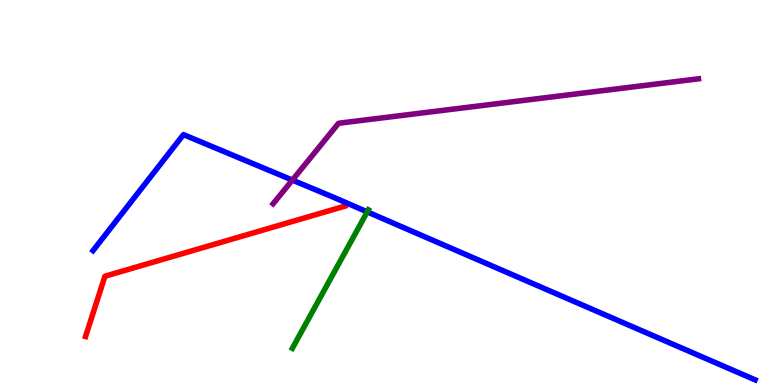[{'lines': ['blue', 'red'], 'intersections': []}, {'lines': ['green', 'red'], 'intersections': []}, {'lines': ['purple', 'red'], 'intersections': []}, {'lines': ['blue', 'green'], 'intersections': [{'x': 4.74, 'y': 4.5}]}, {'lines': ['blue', 'purple'], 'intersections': [{'x': 3.77, 'y': 5.32}]}, {'lines': ['green', 'purple'], 'intersections': []}]